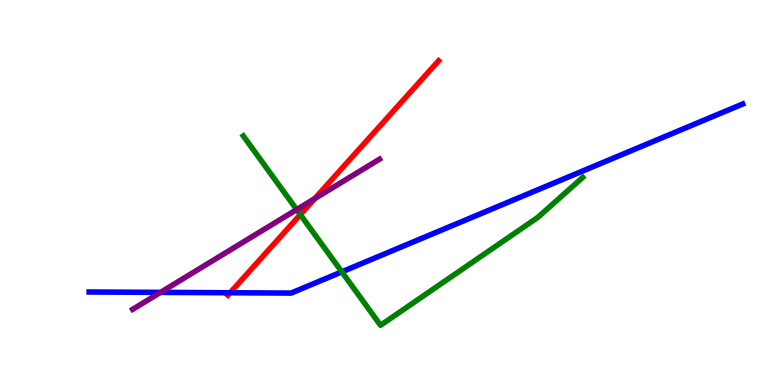[{'lines': ['blue', 'red'], 'intersections': [{'x': 2.97, 'y': 2.4}]}, {'lines': ['green', 'red'], 'intersections': [{'x': 3.88, 'y': 4.43}]}, {'lines': ['purple', 'red'], 'intersections': [{'x': 4.06, 'y': 4.84}]}, {'lines': ['blue', 'green'], 'intersections': [{'x': 4.41, 'y': 2.94}]}, {'lines': ['blue', 'purple'], 'intersections': [{'x': 2.07, 'y': 2.41}]}, {'lines': ['green', 'purple'], 'intersections': [{'x': 3.83, 'y': 4.56}]}]